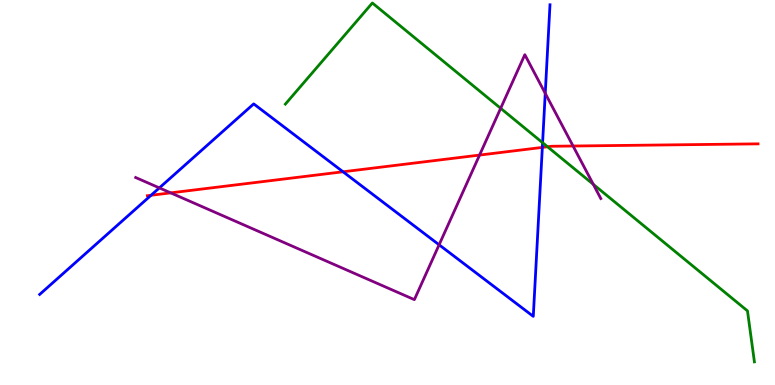[{'lines': ['blue', 'red'], 'intersections': [{'x': 1.95, 'y': 4.93}, {'x': 4.43, 'y': 5.54}, {'x': 7.0, 'y': 6.17}]}, {'lines': ['green', 'red'], 'intersections': [{'x': 7.06, 'y': 6.19}]}, {'lines': ['purple', 'red'], 'intersections': [{'x': 2.2, 'y': 4.99}, {'x': 6.19, 'y': 5.97}, {'x': 7.39, 'y': 6.21}]}, {'lines': ['blue', 'green'], 'intersections': [{'x': 7.0, 'y': 6.29}]}, {'lines': ['blue', 'purple'], 'intersections': [{'x': 2.06, 'y': 5.12}, {'x': 5.67, 'y': 3.64}, {'x': 7.04, 'y': 7.58}]}, {'lines': ['green', 'purple'], 'intersections': [{'x': 6.46, 'y': 7.19}, {'x': 7.66, 'y': 5.21}]}]